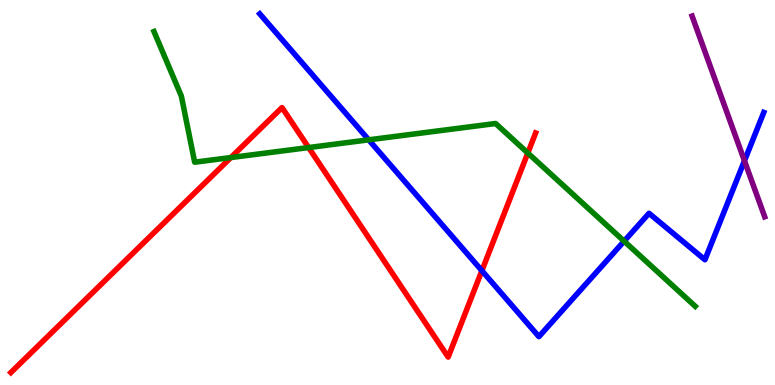[{'lines': ['blue', 'red'], 'intersections': [{'x': 6.22, 'y': 2.97}]}, {'lines': ['green', 'red'], 'intersections': [{'x': 2.98, 'y': 5.91}, {'x': 3.98, 'y': 6.17}, {'x': 6.81, 'y': 6.03}]}, {'lines': ['purple', 'red'], 'intersections': []}, {'lines': ['blue', 'green'], 'intersections': [{'x': 4.76, 'y': 6.37}, {'x': 8.05, 'y': 3.74}]}, {'lines': ['blue', 'purple'], 'intersections': [{'x': 9.61, 'y': 5.82}]}, {'lines': ['green', 'purple'], 'intersections': []}]